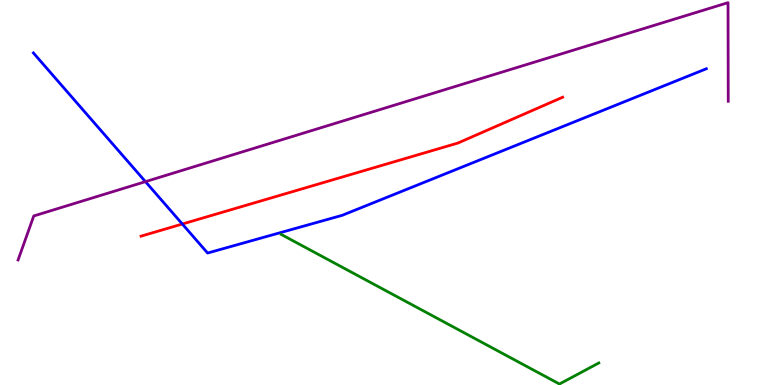[{'lines': ['blue', 'red'], 'intersections': [{'x': 2.35, 'y': 4.18}]}, {'lines': ['green', 'red'], 'intersections': []}, {'lines': ['purple', 'red'], 'intersections': []}, {'lines': ['blue', 'green'], 'intersections': []}, {'lines': ['blue', 'purple'], 'intersections': [{'x': 1.88, 'y': 5.28}]}, {'lines': ['green', 'purple'], 'intersections': []}]